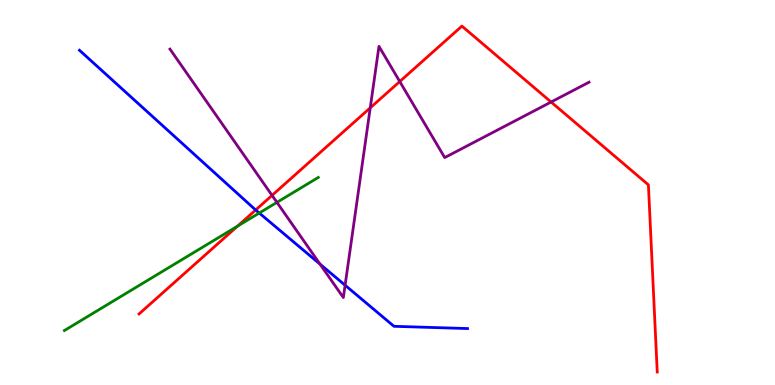[{'lines': ['blue', 'red'], 'intersections': [{'x': 3.3, 'y': 4.55}]}, {'lines': ['green', 'red'], 'intersections': [{'x': 3.07, 'y': 4.13}]}, {'lines': ['purple', 'red'], 'intersections': [{'x': 3.51, 'y': 4.93}, {'x': 4.78, 'y': 7.2}, {'x': 5.16, 'y': 7.88}, {'x': 7.11, 'y': 7.35}]}, {'lines': ['blue', 'green'], 'intersections': [{'x': 3.35, 'y': 4.47}]}, {'lines': ['blue', 'purple'], 'intersections': [{'x': 4.13, 'y': 3.14}, {'x': 4.45, 'y': 2.59}]}, {'lines': ['green', 'purple'], 'intersections': [{'x': 3.57, 'y': 4.74}]}]